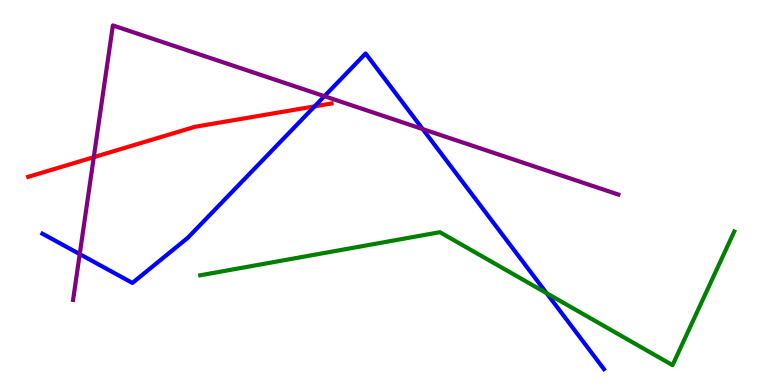[{'lines': ['blue', 'red'], 'intersections': [{'x': 4.06, 'y': 7.24}]}, {'lines': ['green', 'red'], 'intersections': []}, {'lines': ['purple', 'red'], 'intersections': [{'x': 1.21, 'y': 5.92}]}, {'lines': ['blue', 'green'], 'intersections': [{'x': 7.05, 'y': 2.38}]}, {'lines': ['blue', 'purple'], 'intersections': [{'x': 1.03, 'y': 3.4}, {'x': 4.19, 'y': 7.5}, {'x': 5.45, 'y': 6.65}]}, {'lines': ['green', 'purple'], 'intersections': []}]